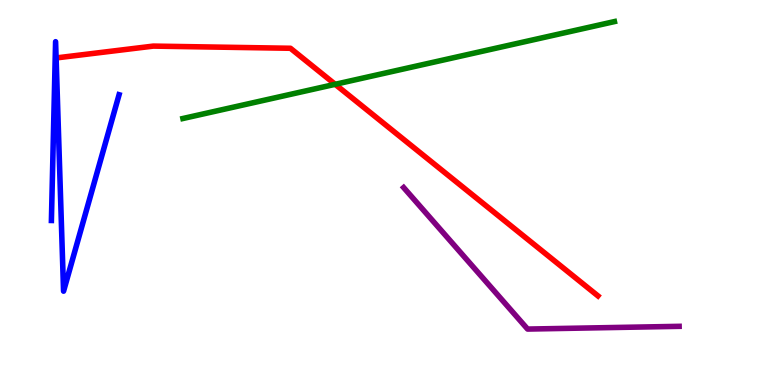[{'lines': ['blue', 'red'], 'intersections': []}, {'lines': ['green', 'red'], 'intersections': [{'x': 4.32, 'y': 7.81}]}, {'lines': ['purple', 'red'], 'intersections': []}, {'lines': ['blue', 'green'], 'intersections': []}, {'lines': ['blue', 'purple'], 'intersections': []}, {'lines': ['green', 'purple'], 'intersections': []}]